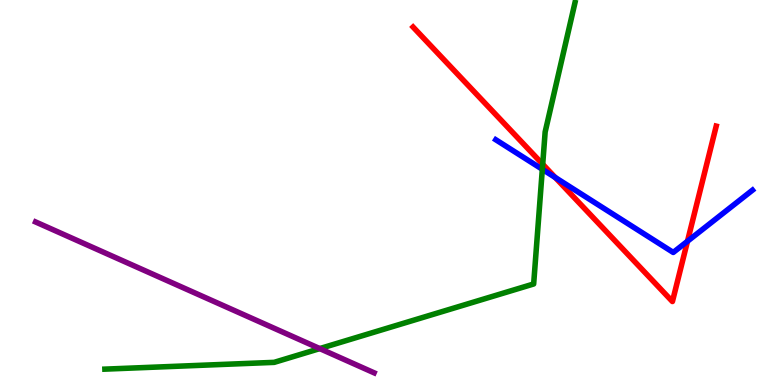[{'lines': ['blue', 'red'], 'intersections': [{'x': 7.16, 'y': 5.39}, {'x': 8.87, 'y': 3.73}]}, {'lines': ['green', 'red'], 'intersections': [{'x': 7.0, 'y': 5.73}]}, {'lines': ['purple', 'red'], 'intersections': []}, {'lines': ['blue', 'green'], 'intersections': [{'x': 7.0, 'y': 5.6}]}, {'lines': ['blue', 'purple'], 'intersections': []}, {'lines': ['green', 'purple'], 'intersections': [{'x': 4.13, 'y': 0.946}]}]